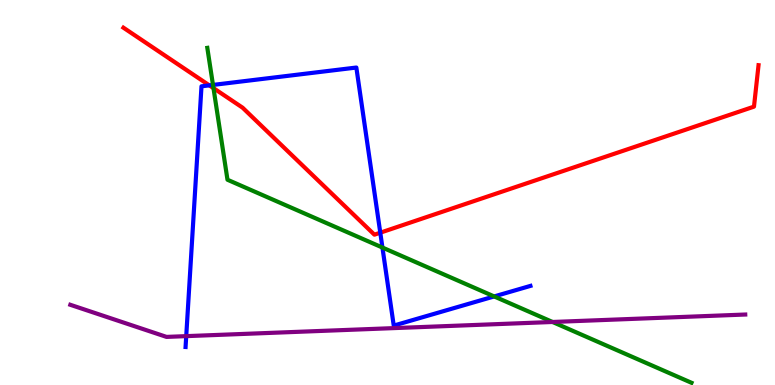[{'lines': ['blue', 'red'], 'intersections': [{'x': 2.7, 'y': 7.78}, {'x': 4.91, 'y': 3.96}]}, {'lines': ['green', 'red'], 'intersections': [{'x': 2.75, 'y': 7.71}]}, {'lines': ['purple', 'red'], 'intersections': []}, {'lines': ['blue', 'green'], 'intersections': [{'x': 2.75, 'y': 7.79}, {'x': 4.93, 'y': 3.57}, {'x': 6.38, 'y': 2.3}]}, {'lines': ['blue', 'purple'], 'intersections': [{'x': 2.4, 'y': 1.27}]}, {'lines': ['green', 'purple'], 'intersections': [{'x': 7.13, 'y': 1.64}]}]